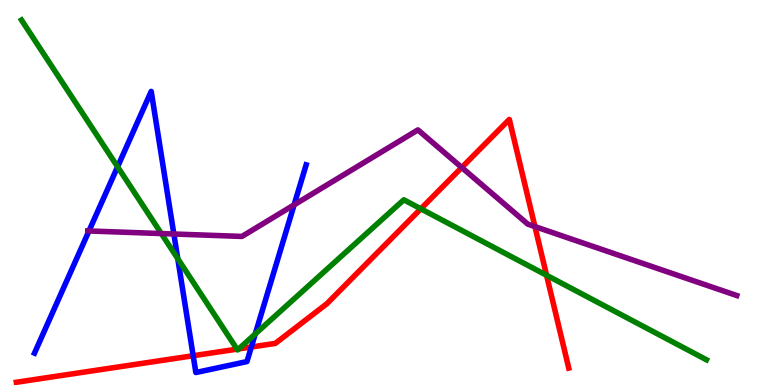[{'lines': ['blue', 'red'], 'intersections': [{'x': 2.49, 'y': 0.76}, {'x': 3.24, 'y': 0.987}]}, {'lines': ['green', 'red'], 'intersections': [{'x': 3.06, 'y': 0.931}, {'x': 3.08, 'y': 0.938}, {'x': 5.43, 'y': 4.58}, {'x': 7.05, 'y': 2.85}]}, {'lines': ['purple', 'red'], 'intersections': [{'x': 5.96, 'y': 5.65}, {'x': 6.9, 'y': 4.11}]}, {'lines': ['blue', 'green'], 'intersections': [{'x': 1.52, 'y': 5.67}, {'x': 2.29, 'y': 3.28}, {'x': 3.29, 'y': 1.33}]}, {'lines': ['blue', 'purple'], 'intersections': [{'x': 1.15, 'y': 4.0}, {'x': 2.24, 'y': 3.92}, {'x': 3.79, 'y': 4.68}]}, {'lines': ['green', 'purple'], 'intersections': [{'x': 2.08, 'y': 3.93}]}]